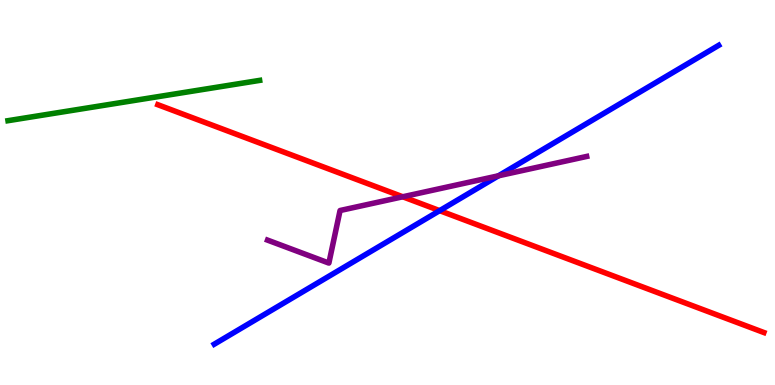[{'lines': ['blue', 'red'], 'intersections': [{'x': 5.67, 'y': 4.53}]}, {'lines': ['green', 'red'], 'intersections': []}, {'lines': ['purple', 'red'], 'intersections': [{'x': 5.2, 'y': 4.89}]}, {'lines': ['blue', 'green'], 'intersections': []}, {'lines': ['blue', 'purple'], 'intersections': [{'x': 6.43, 'y': 5.43}]}, {'lines': ['green', 'purple'], 'intersections': []}]